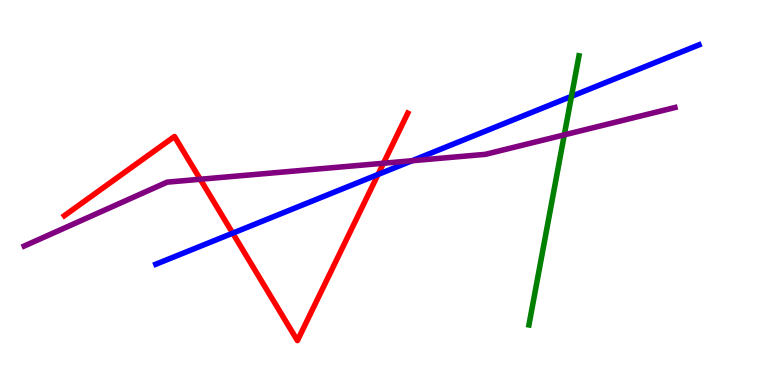[{'lines': ['blue', 'red'], 'intersections': [{'x': 3.0, 'y': 3.94}, {'x': 4.88, 'y': 5.47}]}, {'lines': ['green', 'red'], 'intersections': []}, {'lines': ['purple', 'red'], 'intersections': [{'x': 2.58, 'y': 5.34}, {'x': 4.95, 'y': 5.76}]}, {'lines': ['blue', 'green'], 'intersections': [{'x': 7.37, 'y': 7.5}]}, {'lines': ['blue', 'purple'], 'intersections': [{'x': 5.32, 'y': 5.82}]}, {'lines': ['green', 'purple'], 'intersections': [{'x': 7.28, 'y': 6.5}]}]